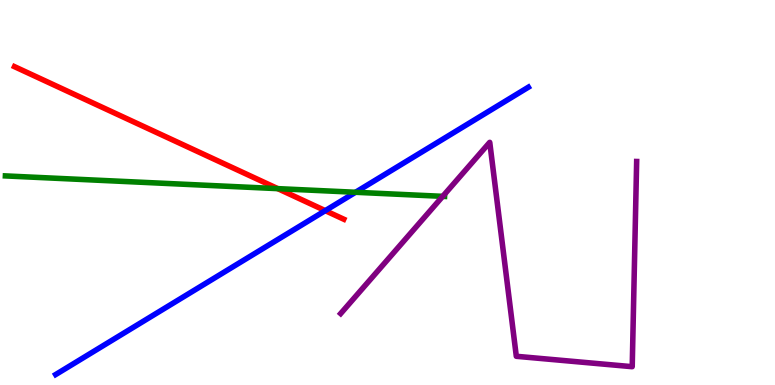[{'lines': ['blue', 'red'], 'intersections': [{'x': 4.2, 'y': 4.53}]}, {'lines': ['green', 'red'], 'intersections': [{'x': 3.58, 'y': 5.1}]}, {'lines': ['purple', 'red'], 'intersections': []}, {'lines': ['blue', 'green'], 'intersections': [{'x': 4.59, 'y': 5.01}]}, {'lines': ['blue', 'purple'], 'intersections': []}, {'lines': ['green', 'purple'], 'intersections': [{'x': 5.71, 'y': 4.9}]}]